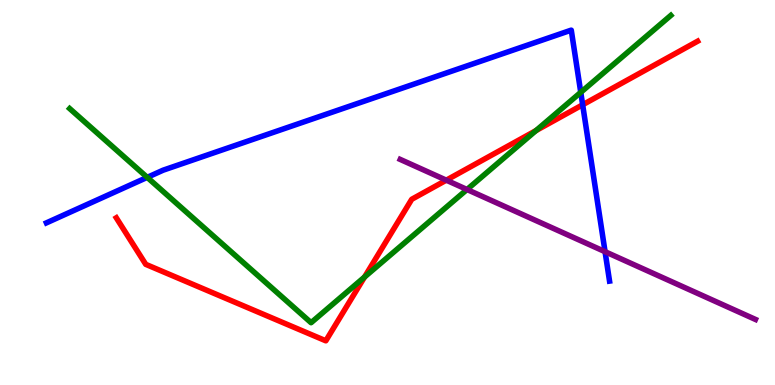[{'lines': ['blue', 'red'], 'intersections': [{'x': 7.52, 'y': 7.28}]}, {'lines': ['green', 'red'], 'intersections': [{'x': 4.7, 'y': 2.8}, {'x': 6.92, 'y': 6.61}]}, {'lines': ['purple', 'red'], 'intersections': [{'x': 5.76, 'y': 5.32}]}, {'lines': ['blue', 'green'], 'intersections': [{'x': 1.9, 'y': 5.39}, {'x': 7.49, 'y': 7.6}]}, {'lines': ['blue', 'purple'], 'intersections': [{'x': 7.81, 'y': 3.46}]}, {'lines': ['green', 'purple'], 'intersections': [{'x': 6.03, 'y': 5.08}]}]